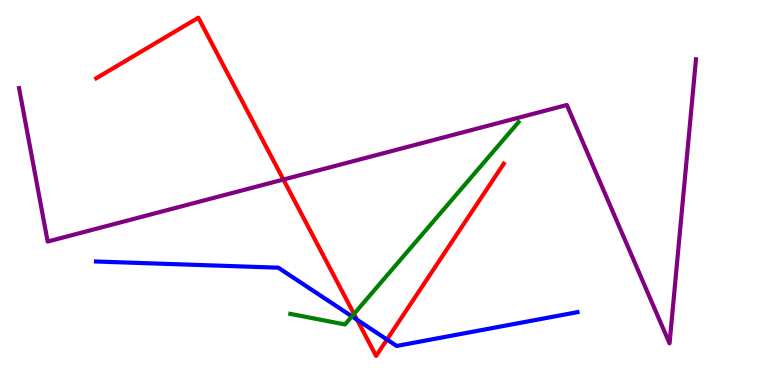[{'lines': ['blue', 'red'], 'intersections': [{'x': 4.61, 'y': 1.69}, {'x': 4.99, 'y': 1.18}]}, {'lines': ['green', 'red'], 'intersections': [{'x': 4.57, 'y': 1.85}]}, {'lines': ['purple', 'red'], 'intersections': [{'x': 3.66, 'y': 5.34}]}, {'lines': ['blue', 'green'], 'intersections': [{'x': 4.54, 'y': 1.78}]}, {'lines': ['blue', 'purple'], 'intersections': []}, {'lines': ['green', 'purple'], 'intersections': []}]